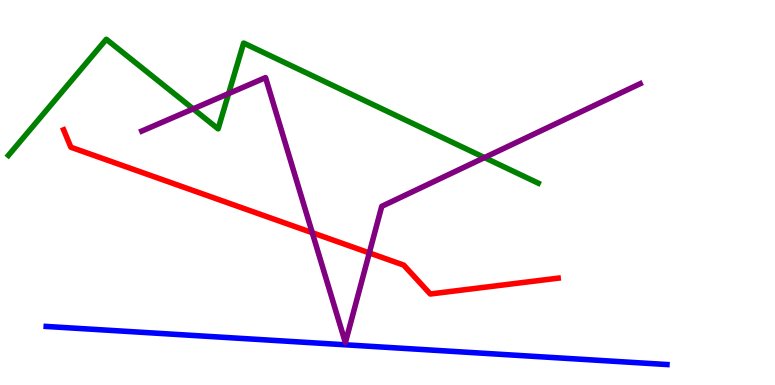[{'lines': ['blue', 'red'], 'intersections': []}, {'lines': ['green', 'red'], 'intersections': []}, {'lines': ['purple', 'red'], 'intersections': [{'x': 4.03, 'y': 3.96}, {'x': 4.77, 'y': 3.43}]}, {'lines': ['blue', 'green'], 'intersections': []}, {'lines': ['blue', 'purple'], 'intersections': []}, {'lines': ['green', 'purple'], 'intersections': [{'x': 2.49, 'y': 7.17}, {'x': 2.95, 'y': 7.57}, {'x': 6.25, 'y': 5.91}]}]